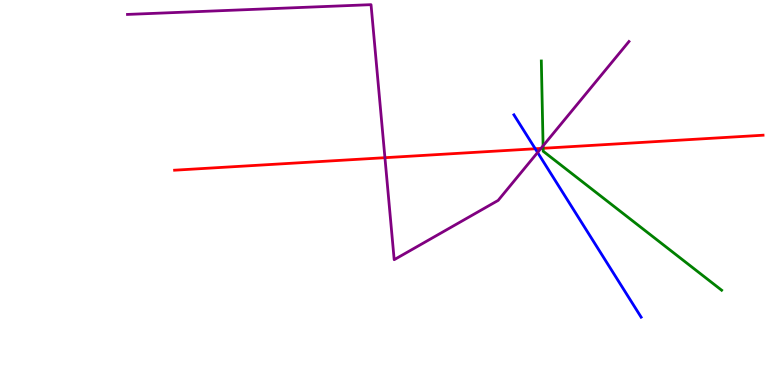[{'lines': ['blue', 'red'], 'intersections': [{'x': 6.91, 'y': 6.14}]}, {'lines': ['green', 'red'], 'intersections': [{'x': 7.01, 'y': 6.15}]}, {'lines': ['purple', 'red'], 'intersections': [{'x': 4.97, 'y': 5.9}, {'x': 6.98, 'y': 6.14}]}, {'lines': ['blue', 'green'], 'intersections': []}, {'lines': ['blue', 'purple'], 'intersections': [{'x': 6.94, 'y': 6.04}]}, {'lines': ['green', 'purple'], 'intersections': [{'x': 7.01, 'y': 6.21}]}]